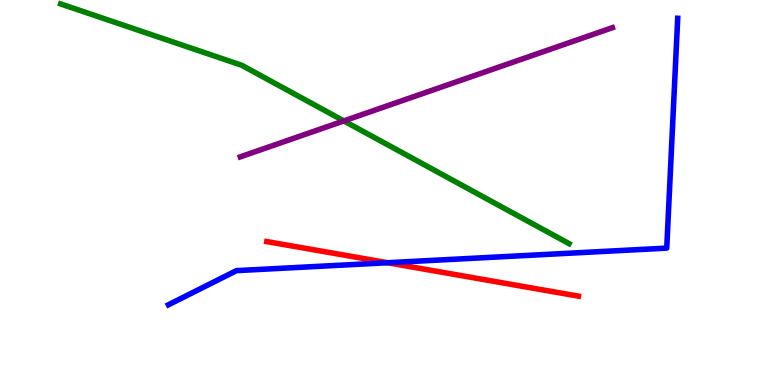[{'lines': ['blue', 'red'], 'intersections': [{'x': 5.0, 'y': 3.18}]}, {'lines': ['green', 'red'], 'intersections': []}, {'lines': ['purple', 'red'], 'intersections': []}, {'lines': ['blue', 'green'], 'intersections': []}, {'lines': ['blue', 'purple'], 'intersections': []}, {'lines': ['green', 'purple'], 'intersections': [{'x': 4.44, 'y': 6.86}]}]